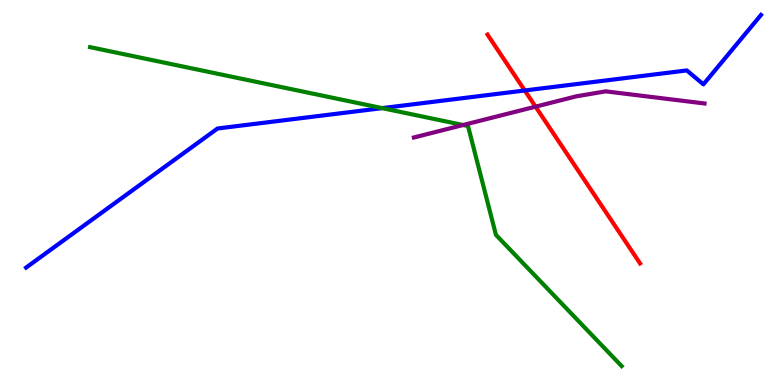[{'lines': ['blue', 'red'], 'intersections': [{'x': 6.77, 'y': 7.65}]}, {'lines': ['green', 'red'], 'intersections': []}, {'lines': ['purple', 'red'], 'intersections': [{'x': 6.91, 'y': 7.23}]}, {'lines': ['blue', 'green'], 'intersections': [{'x': 4.93, 'y': 7.19}]}, {'lines': ['blue', 'purple'], 'intersections': []}, {'lines': ['green', 'purple'], 'intersections': [{'x': 5.98, 'y': 6.75}]}]